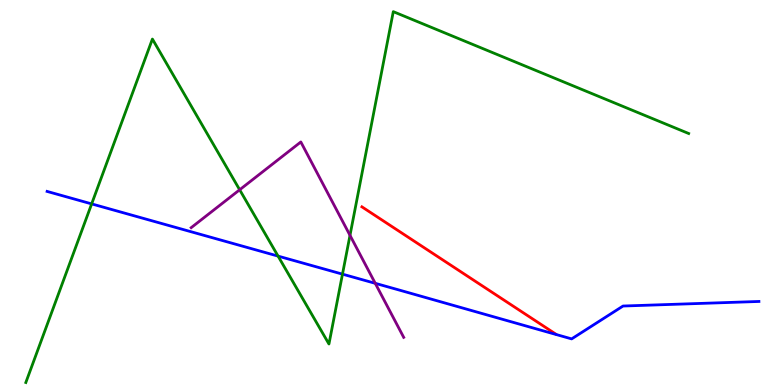[{'lines': ['blue', 'red'], 'intersections': []}, {'lines': ['green', 'red'], 'intersections': []}, {'lines': ['purple', 'red'], 'intersections': []}, {'lines': ['blue', 'green'], 'intersections': [{'x': 1.18, 'y': 4.7}, {'x': 3.59, 'y': 3.35}, {'x': 4.42, 'y': 2.88}]}, {'lines': ['blue', 'purple'], 'intersections': [{'x': 4.84, 'y': 2.64}]}, {'lines': ['green', 'purple'], 'intersections': [{'x': 3.09, 'y': 5.07}, {'x': 4.52, 'y': 3.89}]}]